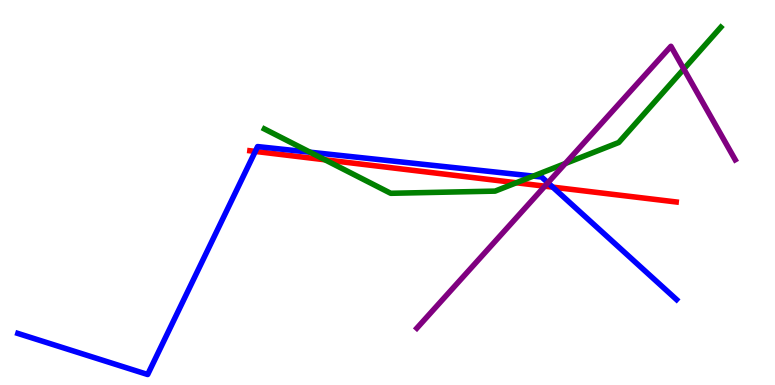[{'lines': ['blue', 'red'], 'intersections': [{'x': 3.29, 'y': 6.07}, {'x': 7.13, 'y': 5.14}]}, {'lines': ['green', 'red'], 'intersections': [{'x': 4.19, 'y': 5.85}, {'x': 6.66, 'y': 5.25}]}, {'lines': ['purple', 'red'], 'intersections': [{'x': 7.03, 'y': 5.16}]}, {'lines': ['blue', 'green'], 'intersections': [{'x': 4.0, 'y': 6.05}, {'x': 6.88, 'y': 5.43}]}, {'lines': ['blue', 'purple'], 'intersections': [{'x': 7.07, 'y': 5.25}]}, {'lines': ['green', 'purple'], 'intersections': [{'x': 7.29, 'y': 5.75}, {'x': 8.82, 'y': 8.21}]}]